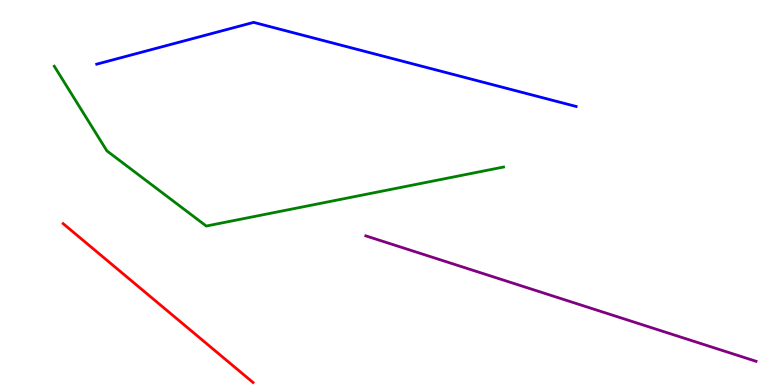[{'lines': ['blue', 'red'], 'intersections': []}, {'lines': ['green', 'red'], 'intersections': []}, {'lines': ['purple', 'red'], 'intersections': []}, {'lines': ['blue', 'green'], 'intersections': []}, {'lines': ['blue', 'purple'], 'intersections': []}, {'lines': ['green', 'purple'], 'intersections': []}]